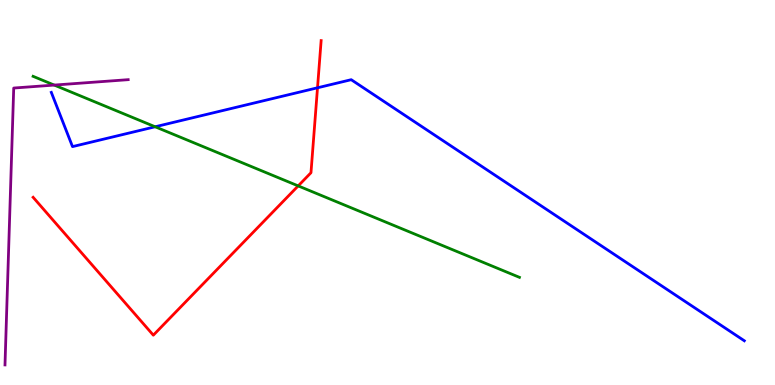[{'lines': ['blue', 'red'], 'intersections': [{'x': 4.1, 'y': 7.72}]}, {'lines': ['green', 'red'], 'intersections': [{'x': 3.85, 'y': 5.17}]}, {'lines': ['purple', 'red'], 'intersections': []}, {'lines': ['blue', 'green'], 'intersections': [{'x': 2.0, 'y': 6.71}]}, {'lines': ['blue', 'purple'], 'intersections': []}, {'lines': ['green', 'purple'], 'intersections': [{'x': 0.7, 'y': 7.79}]}]